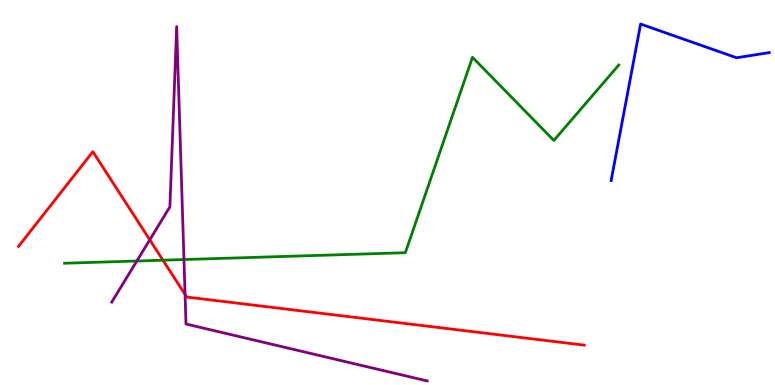[{'lines': ['blue', 'red'], 'intersections': []}, {'lines': ['green', 'red'], 'intersections': [{'x': 2.1, 'y': 3.24}]}, {'lines': ['purple', 'red'], 'intersections': [{'x': 1.93, 'y': 3.77}, {'x': 2.39, 'y': 2.35}]}, {'lines': ['blue', 'green'], 'intersections': []}, {'lines': ['blue', 'purple'], 'intersections': []}, {'lines': ['green', 'purple'], 'intersections': [{'x': 1.77, 'y': 3.22}, {'x': 2.37, 'y': 3.26}]}]